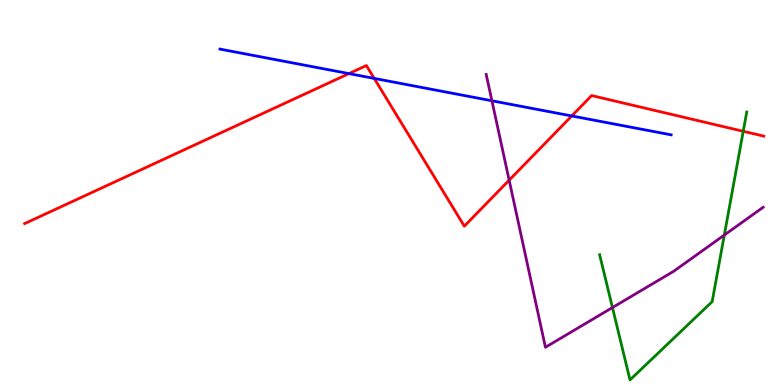[{'lines': ['blue', 'red'], 'intersections': [{'x': 4.5, 'y': 8.09}, {'x': 4.83, 'y': 7.96}, {'x': 7.38, 'y': 6.99}]}, {'lines': ['green', 'red'], 'intersections': [{'x': 9.59, 'y': 6.59}]}, {'lines': ['purple', 'red'], 'intersections': [{'x': 6.57, 'y': 5.32}]}, {'lines': ['blue', 'green'], 'intersections': []}, {'lines': ['blue', 'purple'], 'intersections': [{'x': 6.35, 'y': 7.38}]}, {'lines': ['green', 'purple'], 'intersections': [{'x': 7.9, 'y': 2.01}, {'x': 9.35, 'y': 3.89}]}]